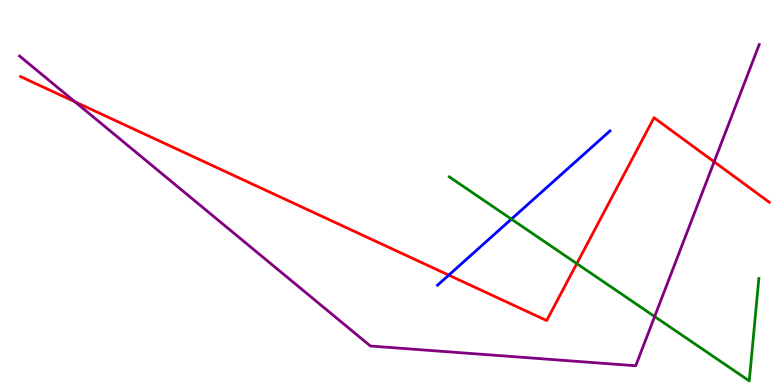[{'lines': ['blue', 'red'], 'intersections': [{'x': 5.79, 'y': 2.85}]}, {'lines': ['green', 'red'], 'intersections': [{'x': 7.44, 'y': 3.15}]}, {'lines': ['purple', 'red'], 'intersections': [{'x': 0.967, 'y': 7.36}, {'x': 9.21, 'y': 5.8}]}, {'lines': ['blue', 'green'], 'intersections': [{'x': 6.6, 'y': 4.31}]}, {'lines': ['blue', 'purple'], 'intersections': []}, {'lines': ['green', 'purple'], 'intersections': [{'x': 8.45, 'y': 1.78}]}]